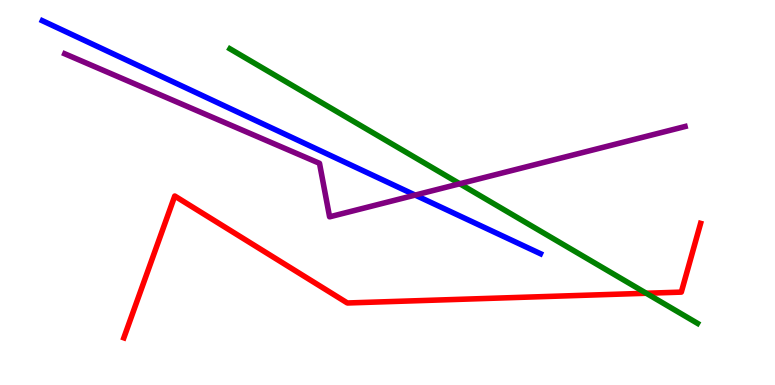[{'lines': ['blue', 'red'], 'intersections': []}, {'lines': ['green', 'red'], 'intersections': [{'x': 8.34, 'y': 2.38}]}, {'lines': ['purple', 'red'], 'intersections': []}, {'lines': ['blue', 'green'], 'intersections': []}, {'lines': ['blue', 'purple'], 'intersections': [{'x': 5.36, 'y': 4.93}]}, {'lines': ['green', 'purple'], 'intersections': [{'x': 5.93, 'y': 5.23}]}]